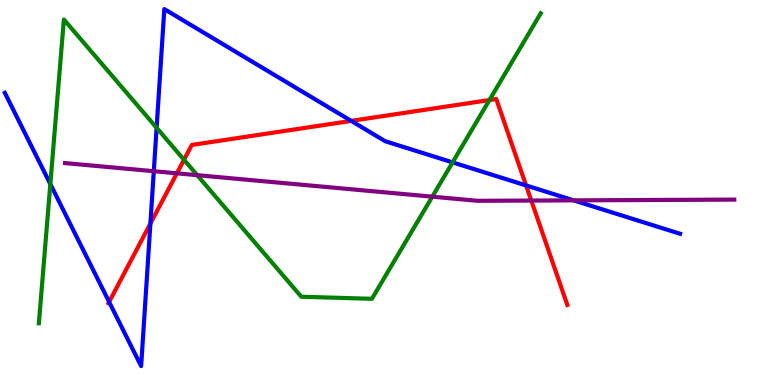[{'lines': ['blue', 'red'], 'intersections': [{'x': 1.41, 'y': 2.16}, {'x': 1.94, 'y': 4.19}, {'x': 4.53, 'y': 6.86}, {'x': 6.79, 'y': 5.18}]}, {'lines': ['green', 'red'], 'intersections': [{'x': 2.37, 'y': 5.85}, {'x': 6.32, 'y': 7.4}]}, {'lines': ['purple', 'red'], 'intersections': [{'x': 2.28, 'y': 5.5}, {'x': 6.86, 'y': 4.79}]}, {'lines': ['blue', 'green'], 'intersections': [{'x': 0.649, 'y': 5.22}, {'x': 2.02, 'y': 6.68}, {'x': 5.84, 'y': 5.78}]}, {'lines': ['blue', 'purple'], 'intersections': [{'x': 1.98, 'y': 5.55}, {'x': 7.4, 'y': 4.8}]}, {'lines': ['green', 'purple'], 'intersections': [{'x': 2.54, 'y': 5.45}, {'x': 5.58, 'y': 4.89}]}]